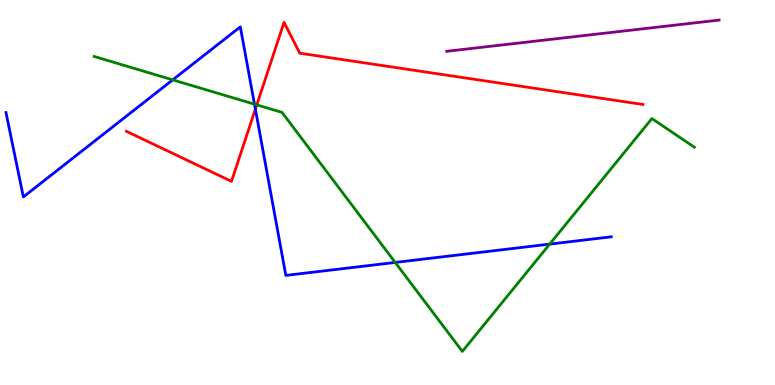[{'lines': ['blue', 'red'], 'intersections': [{'x': 3.3, 'y': 7.17}]}, {'lines': ['green', 'red'], 'intersections': [{'x': 3.31, 'y': 7.28}]}, {'lines': ['purple', 'red'], 'intersections': []}, {'lines': ['blue', 'green'], 'intersections': [{'x': 2.23, 'y': 7.93}, {'x': 3.28, 'y': 7.29}, {'x': 5.1, 'y': 3.18}, {'x': 7.09, 'y': 3.66}]}, {'lines': ['blue', 'purple'], 'intersections': []}, {'lines': ['green', 'purple'], 'intersections': []}]